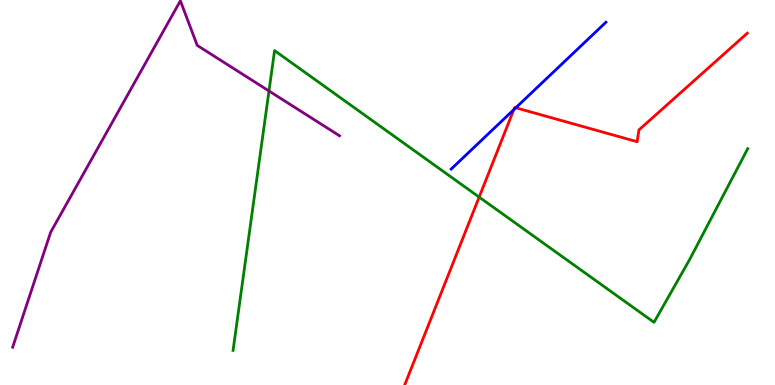[{'lines': ['blue', 'red'], 'intersections': [{'x': 6.63, 'y': 7.15}, {'x': 6.66, 'y': 7.2}]}, {'lines': ['green', 'red'], 'intersections': [{'x': 6.18, 'y': 4.88}]}, {'lines': ['purple', 'red'], 'intersections': []}, {'lines': ['blue', 'green'], 'intersections': []}, {'lines': ['blue', 'purple'], 'intersections': []}, {'lines': ['green', 'purple'], 'intersections': [{'x': 3.47, 'y': 7.64}]}]